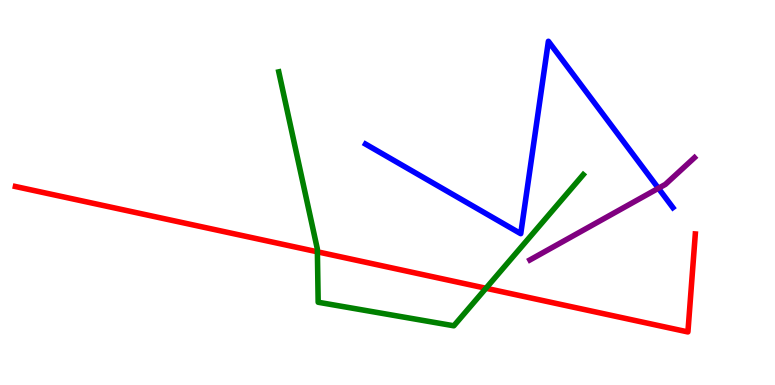[{'lines': ['blue', 'red'], 'intersections': []}, {'lines': ['green', 'red'], 'intersections': [{'x': 4.1, 'y': 3.46}, {'x': 6.27, 'y': 2.51}]}, {'lines': ['purple', 'red'], 'intersections': []}, {'lines': ['blue', 'green'], 'intersections': []}, {'lines': ['blue', 'purple'], 'intersections': [{'x': 8.5, 'y': 5.11}]}, {'lines': ['green', 'purple'], 'intersections': []}]